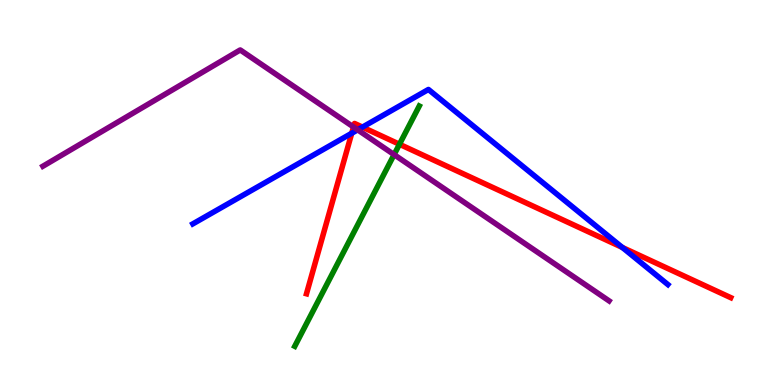[{'lines': ['blue', 'red'], 'intersections': [{'x': 4.54, 'y': 6.54}, {'x': 4.68, 'y': 6.7}, {'x': 8.03, 'y': 3.57}]}, {'lines': ['green', 'red'], 'intersections': [{'x': 5.15, 'y': 6.25}]}, {'lines': ['purple', 'red'], 'intersections': [{'x': 4.56, 'y': 6.7}]}, {'lines': ['blue', 'green'], 'intersections': []}, {'lines': ['blue', 'purple'], 'intersections': [{'x': 4.62, 'y': 6.63}]}, {'lines': ['green', 'purple'], 'intersections': [{'x': 5.09, 'y': 5.98}]}]